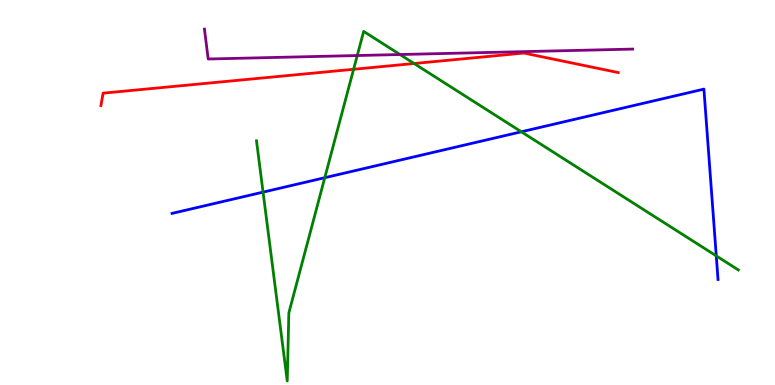[{'lines': ['blue', 'red'], 'intersections': []}, {'lines': ['green', 'red'], 'intersections': [{'x': 4.56, 'y': 8.2}, {'x': 5.34, 'y': 8.35}]}, {'lines': ['purple', 'red'], 'intersections': []}, {'lines': ['blue', 'green'], 'intersections': [{'x': 3.39, 'y': 5.01}, {'x': 4.19, 'y': 5.38}, {'x': 6.73, 'y': 6.58}, {'x': 9.24, 'y': 3.35}]}, {'lines': ['blue', 'purple'], 'intersections': []}, {'lines': ['green', 'purple'], 'intersections': [{'x': 4.61, 'y': 8.56}, {'x': 5.16, 'y': 8.58}]}]